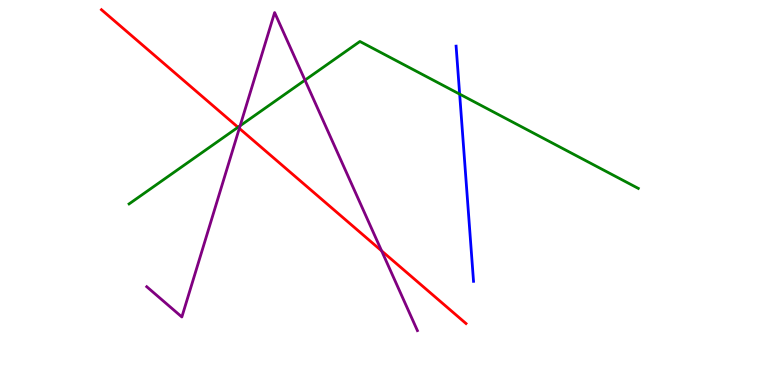[{'lines': ['blue', 'red'], 'intersections': []}, {'lines': ['green', 'red'], 'intersections': [{'x': 3.07, 'y': 6.69}]}, {'lines': ['purple', 'red'], 'intersections': [{'x': 3.09, 'y': 6.67}, {'x': 4.92, 'y': 3.48}]}, {'lines': ['blue', 'green'], 'intersections': [{'x': 5.93, 'y': 7.56}]}, {'lines': ['blue', 'purple'], 'intersections': []}, {'lines': ['green', 'purple'], 'intersections': [{'x': 3.1, 'y': 6.73}, {'x': 3.94, 'y': 7.92}]}]